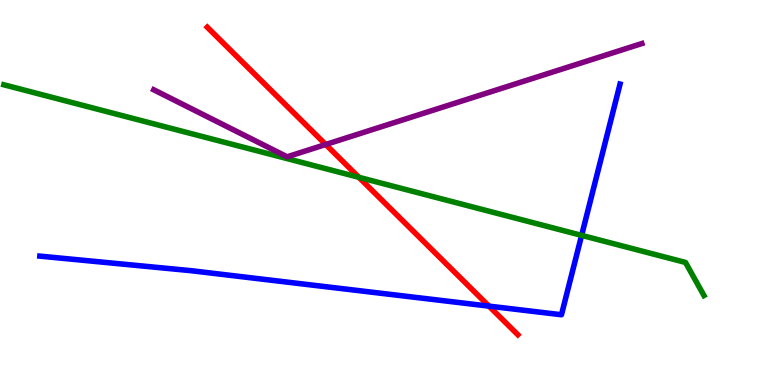[{'lines': ['blue', 'red'], 'intersections': [{'x': 6.31, 'y': 2.05}]}, {'lines': ['green', 'red'], 'intersections': [{'x': 4.63, 'y': 5.39}]}, {'lines': ['purple', 'red'], 'intersections': [{'x': 4.2, 'y': 6.25}]}, {'lines': ['blue', 'green'], 'intersections': [{'x': 7.5, 'y': 3.89}]}, {'lines': ['blue', 'purple'], 'intersections': []}, {'lines': ['green', 'purple'], 'intersections': []}]